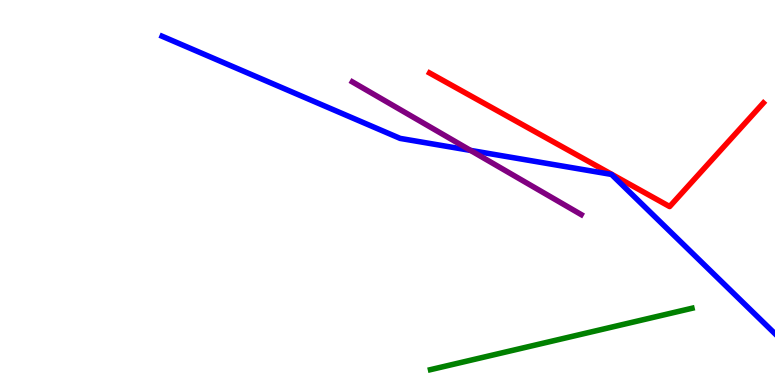[{'lines': ['blue', 'red'], 'intersections': []}, {'lines': ['green', 'red'], 'intersections': []}, {'lines': ['purple', 'red'], 'intersections': []}, {'lines': ['blue', 'green'], 'intersections': []}, {'lines': ['blue', 'purple'], 'intersections': [{'x': 6.07, 'y': 6.09}]}, {'lines': ['green', 'purple'], 'intersections': []}]